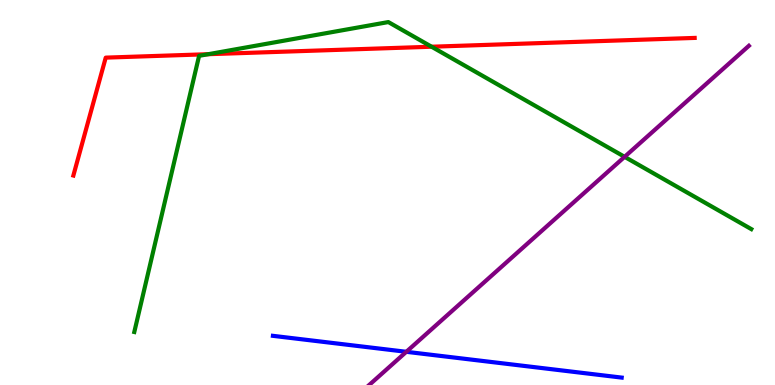[{'lines': ['blue', 'red'], 'intersections': []}, {'lines': ['green', 'red'], 'intersections': [{'x': 2.69, 'y': 8.59}, {'x': 5.57, 'y': 8.79}]}, {'lines': ['purple', 'red'], 'intersections': []}, {'lines': ['blue', 'green'], 'intersections': []}, {'lines': ['blue', 'purple'], 'intersections': [{'x': 5.24, 'y': 0.862}]}, {'lines': ['green', 'purple'], 'intersections': [{'x': 8.06, 'y': 5.93}]}]